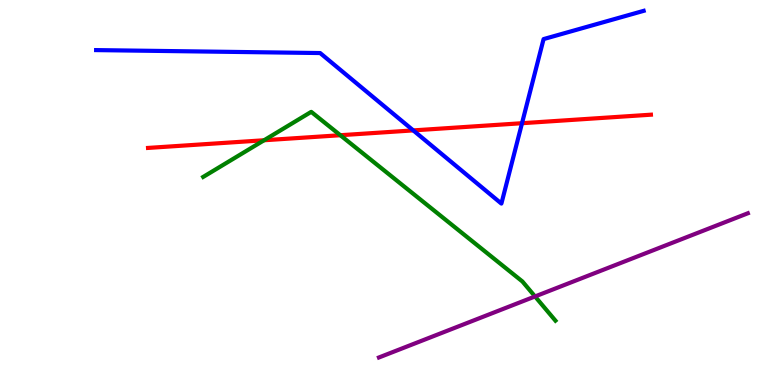[{'lines': ['blue', 'red'], 'intersections': [{'x': 5.33, 'y': 6.61}, {'x': 6.74, 'y': 6.8}]}, {'lines': ['green', 'red'], 'intersections': [{'x': 3.41, 'y': 6.36}, {'x': 4.39, 'y': 6.49}]}, {'lines': ['purple', 'red'], 'intersections': []}, {'lines': ['blue', 'green'], 'intersections': []}, {'lines': ['blue', 'purple'], 'intersections': []}, {'lines': ['green', 'purple'], 'intersections': [{'x': 6.9, 'y': 2.3}]}]